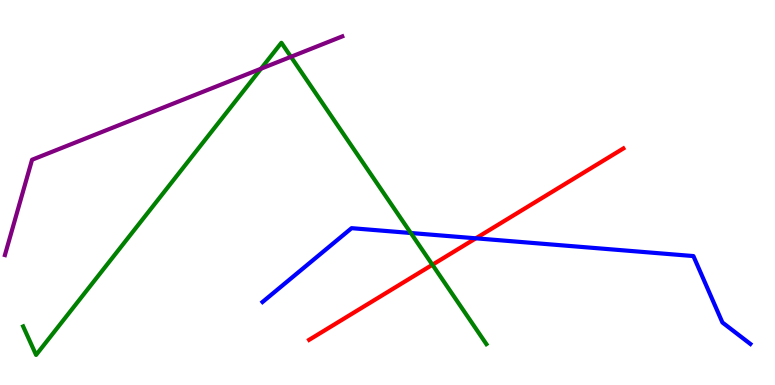[{'lines': ['blue', 'red'], 'intersections': [{'x': 6.14, 'y': 3.81}]}, {'lines': ['green', 'red'], 'intersections': [{'x': 5.58, 'y': 3.12}]}, {'lines': ['purple', 'red'], 'intersections': []}, {'lines': ['blue', 'green'], 'intersections': [{'x': 5.3, 'y': 3.95}]}, {'lines': ['blue', 'purple'], 'intersections': []}, {'lines': ['green', 'purple'], 'intersections': [{'x': 3.37, 'y': 8.22}, {'x': 3.75, 'y': 8.52}]}]